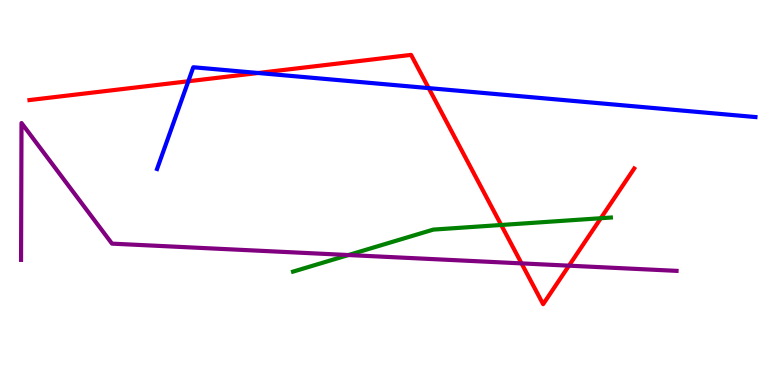[{'lines': ['blue', 'red'], 'intersections': [{'x': 2.43, 'y': 7.89}, {'x': 3.33, 'y': 8.1}, {'x': 5.53, 'y': 7.71}]}, {'lines': ['green', 'red'], 'intersections': [{'x': 6.47, 'y': 4.16}, {'x': 7.75, 'y': 4.33}]}, {'lines': ['purple', 'red'], 'intersections': [{'x': 6.73, 'y': 3.16}, {'x': 7.34, 'y': 3.1}]}, {'lines': ['blue', 'green'], 'intersections': []}, {'lines': ['blue', 'purple'], 'intersections': []}, {'lines': ['green', 'purple'], 'intersections': [{'x': 4.5, 'y': 3.38}]}]